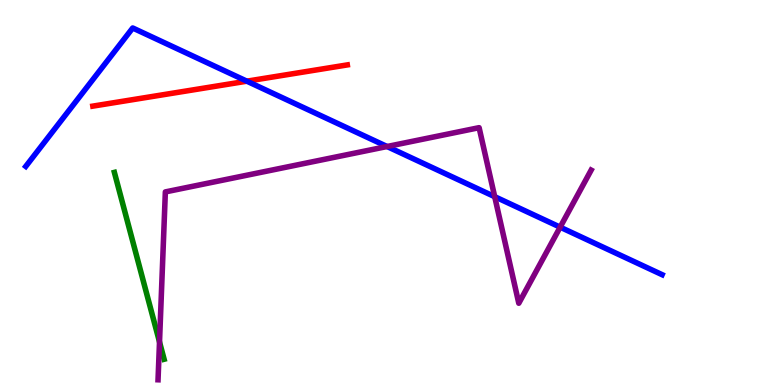[{'lines': ['blue', 'red'], 'intersections': [{'x': 3.19, 'y': 7.89}]}, {'lines': ['green', 'red'], 'intersections': []}, {'lines': ['purple', 'red'], 'intersections': []}, {'lines': ['blue', 'green'], 'intersections': []}, {'lines': ['blue', 'purple'], 'intersections': [{'x': 4.99, 'y': 6.19}, {'x': 6.38, 'y': 4.89}, {'x': 7.23, 'y': 4.1}]}, {'lines': ['green', 'purple'], 'intersections': [{'x': 2.06, 'y': 1.12}]}]